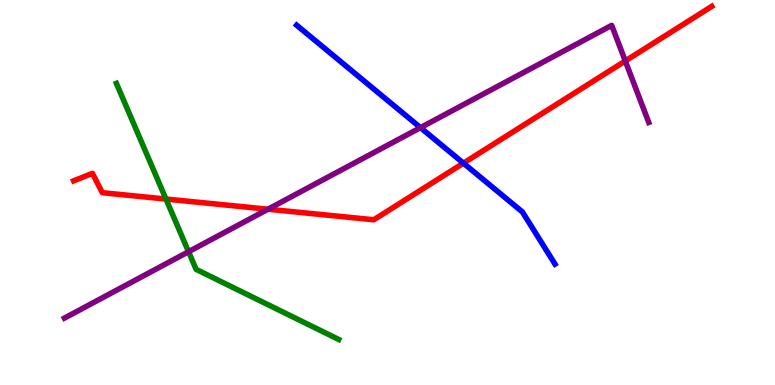[{'lines': ['blue', 'red'], 'intersections': [{'x': 5.98, 'y': 5.76}]}, {'lines': ['green', 'red'], 'intersections': [{'x': 2.14, 'y': 4.83}]}, {'lines': ['purple', 'red'], 'intersections': [{'x': 3.46, 'y': 4.57}, {'x': 8.07, 'y': 8.42}]}, {'lines': ['blue', 'green'], 'intersections': []}, {'lines': ['blue', 'purple'], 'intersections': [{'x': 5.43, 'y': 6.68}]}, {'lines': ['green', 'purple'], 'intersections': [{'x': 2.43, 'y': 3.46}]}]